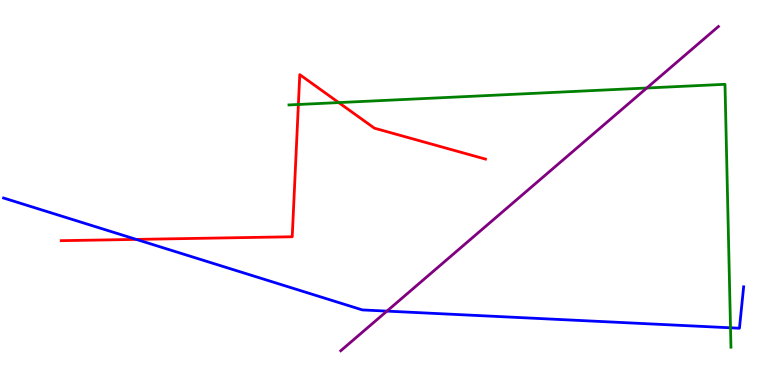[{'lines': ['blue', 'red'], 'intersections': [{'x': 1.76, 'y': 3.78}]}, {'lines': ['green', 'red'], 'intersections': [{'x': 3.85, 'y': 7.29}, {'x': 4.37, 'y': 7.34}]}, {'lines': ['purple', 'red'], 'intersections': []}, {'lines': ['blue', 'green'], 'intersections': [{'x': 9.43, 'y': 1.49}]}, {'lines': ['blue', 'purple'], 'intersections': [{'x': 4.99, 'y': 1.92}]}, {'lines': ['green', 'purple'], 'intersections': [{'x': 8.35, 'y': 7.71}]}]